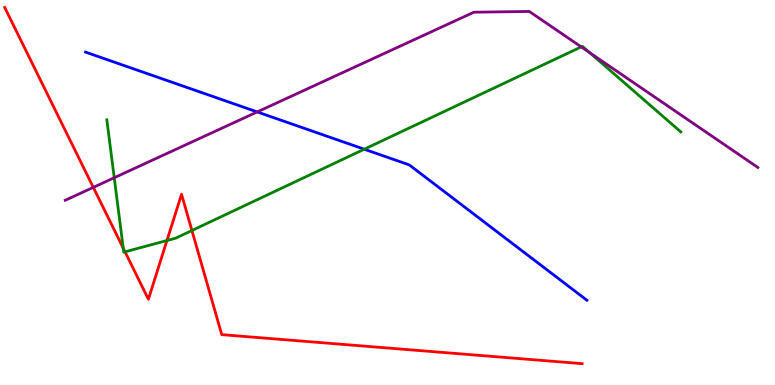[{'lines': ['blue', 'red'], 'intersections': []}, {'lines': ['green', 'red'], 'intersections': [{'x': 1.59, 'y': 3.55}, {'x': 1.61, 'y': 3.46}, {'x': 2.15, 'y': 3.75}, {'x': 2.48, 'y': 4.01}]}, {'lines': ['purple', 'red'], 'intersections': [{'x': 1.2, 'y': 5.13}]}, {'lines': ['blue', 'green'], 'intersections': [{'x': 4.7, 'y': 6.12}]}, {'lines': ['blue', 'purple'], 'intersections': [{'x': 3.32, 'y': 7.09}]}, {'lines': ['green', 'purple'], 'intersections': [{'x': 1.47, 'y': 5.38}, {'x': 7.5, 'y': 8.78}, {'x': 7.61, 'y': 8.63}]}]